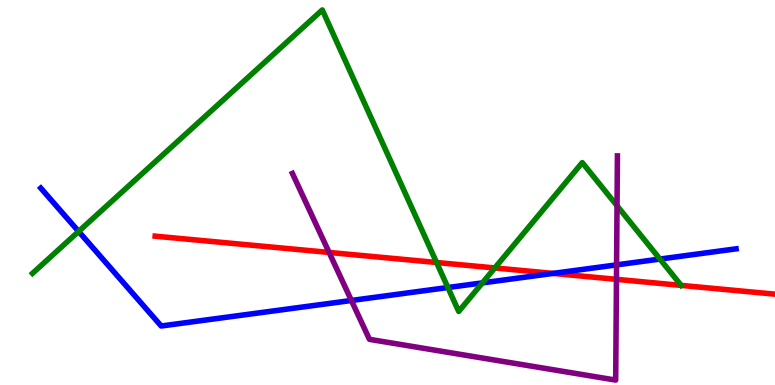[{'lines': ['blue', 'red'], 'intersections': [{'x': 7.14, 'y': 2.9}]}, {'lines': ['green', 'red'], 'intersections': [{'x': 5.63, 'y': 3.18}, {'x': 6.38, 'y': 3.04}, {'x': 8.79, 'y': 2.59}]}, {'lines': ['purple', 'red'], 'intersections': [{'x': 4.25, 'y': 3.44}, {'x': 7.95, 'y': 2.74}]}, {'lines': ['blue', 'green'], 'intersections': [{'x': 1.01, 'y': 3.99}, {'x': 5.78, 'y': 2.53}, {'x': 6.22, 'y': 2.65}, {'x': 8.52, 'y': 3.27}]}, {'lines': ['blue', 'purple'], 'intersections': [{'x': 4.53, 'y': 2.2}, {'x': 7.96, 'y': 3.12}]}, {'lines': ['green', 'purple'], 'intersections': [{'x': 7.96, 'y': 4.66}]}]